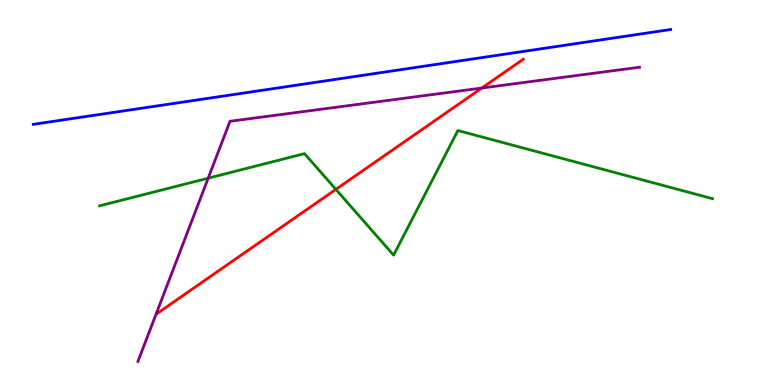[{'lines': ['blue', 'red'], 'intersections': []}, {'lines': ['green', 'red'], 'intersections': [{'x': 4.33, 'y': 5.08}]}, {'lines': ['purple', 'red'], 'intersections': [{'x': 6.22, 'y': 7.71}]}, {'lines': ['blue', 'green'], 'intersections': []}, {'lines': ['blue', 'purple'], 'intersections': []}, {'lines': ['green', 'purple'], 'intersections': [{'x': 2.69, 'y': 5.37}]}]